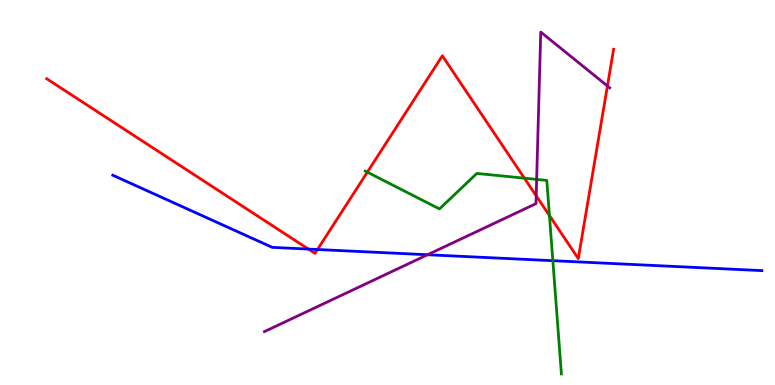[{'lines': ['blue', 'red'], 'intersections': [{'x': 3.98, 'y': 3.53}, {'x': 4.1, 'y': 3.52}]}, {'lines': ['green', 'red'], 'intersections': [{'x': 4.74, 'y': 5.53}, {'x': 6.77, 'y': 5.37}, {'x': 7.09, 'y': 4.4}]}, {'lines': ['purple', 'red'], 'intersections': [{'x': 6.92, 'y': 4.91}, {'x': 7.84, 'y': 7.77}]}, {'lines': ['blue', 'green'], 'intersections': [{'x': 7.13, 'y': 3.23}]}, {'lines': ['blue', 'purple'], 'intersections': [{'x': 5.52, 'y': 3.38}]}, {'lines': ['green', 'purple'], 'intersections': [{'x': 6.92, 'y': 5.34}]}]